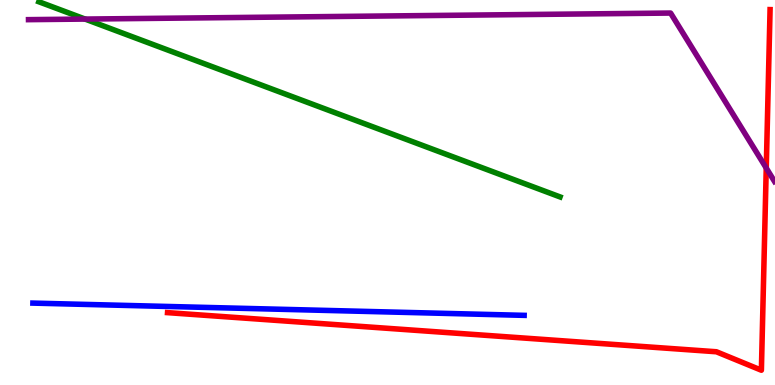[{'lines': ['blue', 'red'], 'intersections': []}, {'lines': ['green', 'red'], 'intersections': []}, {'lines': ['purple', 'red'], 'intersections': [{'x': 9.89, 'y': 5.64}]}, {'lines': ['blue', 'green'], 'intersections': []}, {'lines': ['blue', 'purple'], 'intersections': []}, {'lines': ['green', 'purple'], 'intersections': [{'x': 1.1, 'y': 9.5}]}]